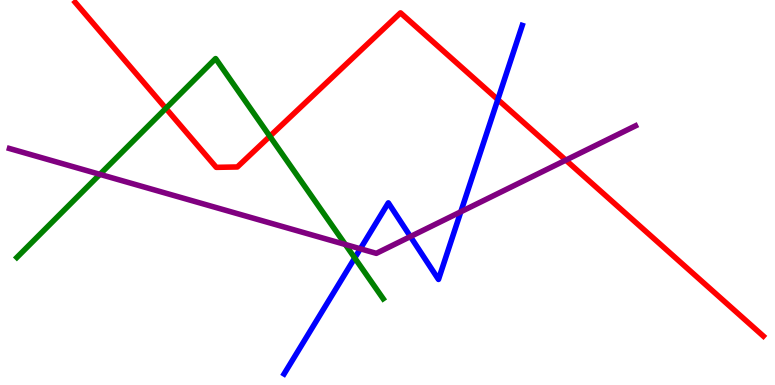[{'lines': ['blue', 'red'], 'intersections': [{'x': 6.42, 'y': 7.41}]}, {'lines': ['green', 'red'], 'intersections': [{'x': 2.14, 'y': 7.19}, {'x': 3.48, 'y': 6.46}]}, {'lines': ['purple', 'red'], 'intersections': [{'x': 7.3, 'y': 5.84}]}, {'lines': ['blue', 'green'], 'intersections': [{'x': 4.58, 'y': 3.3}]}, {'lines': ['blue', 'purple'], 'intersections': [{'x': 4.65, 'y': 3.54}, {'x': 5.3, 'y': 3.86}, {'x': 5.95, 'y': 4.5}]}, {'lines': ['green', 'purple'], 'intersections': [{'x': 1.29, 'y': 5.47}, {'x': 4.46, 'y': 3.65}]}]